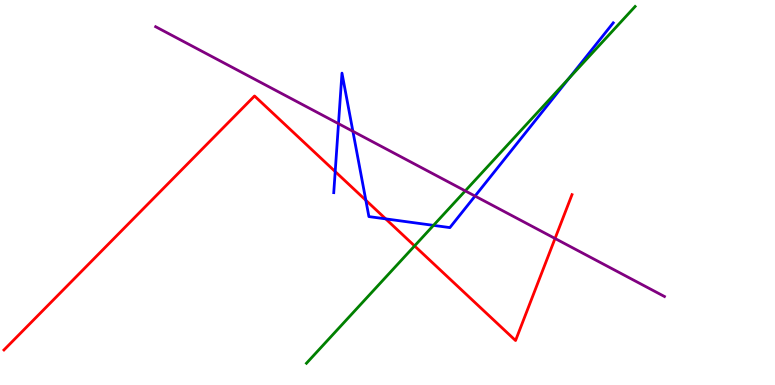[{'lines': ['blue', 'red'], 'intersections': [{'x': 4.33, 'y': 5.54}, {'x': 4.72, 'y': 4.8}, {'x': 4.98, 'y': 4.31}]}, {'lines': ['green', 'red'], 'intersections': [{'x': 5.35, 'y': 3.61}]}, {'lines': ['purple', 'red'], 'intersections': [{'x': 7.16, 'y': 3.81}]}, {'lines': ['blue', 'green'], 'intersections': [{'x': 5.59, 'y': 4.15}, {'x': 7.34, 'y': 7.97}]}, {'lines': ['blue', 'purple'], 'intersections': [{'x': 4.37, 'y': 6.79}, {'x': 4.55, 'y': 6.59}, {'x': 6.13, 'y': 4.91}]}, {'lines': ['green', 'purple'], 'intersections': [{'x': 6.0, 'y': 5.04}]}]